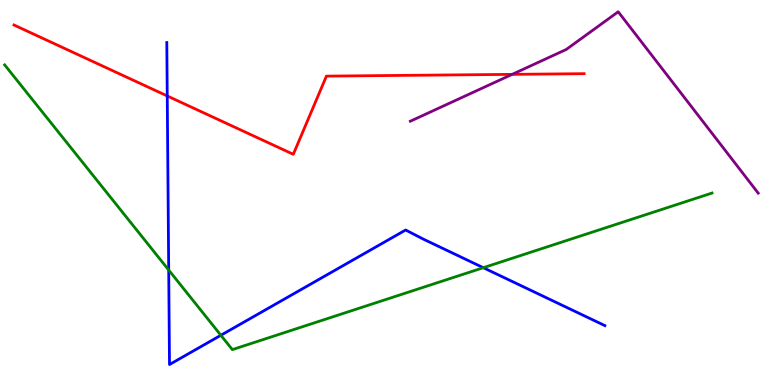[{'lines': ['blue', 'red'], 'intersections': [{'x': 2.16, 'y': 7.51}]}, {'lines': ['green', 'red'], 'intersections': []}, {'lines': ['purple', 'red'], 'intersections': [{'x': 6.61, 'y': 8.07}]}, {'lines': ['blue', 'green'], 'intersections': [{'x': 2.18, 'y': 2.99}, {'x': 2.85, 'y': 1.29}, {'x': 6.24, 'y': 3.05}]}, {'lines': ['blue', 'purple'], 'intersections': []}, {'lines': ['green', 'purple'], 'intersections': []}]